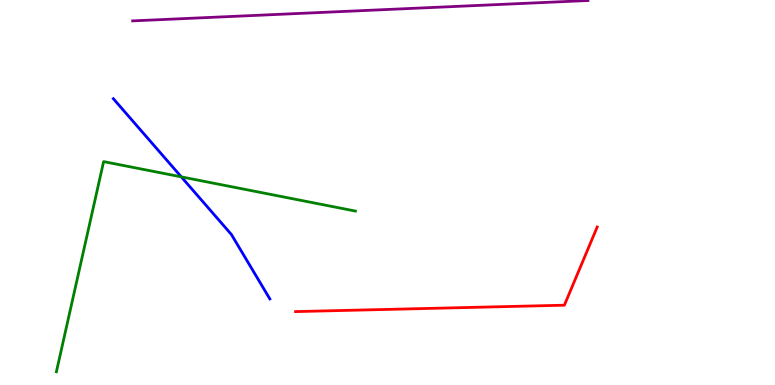[{'lines': ['blue', 'red'], 'intersections': []}, {'lines': ['green', 'red'], 'intersections': []}, {'lines': ['purple', 'red'], 'intersections': []}, {'lines': ['blue', 'green'], 'intersections': [{'x': 2.34, 'y': 5.41}]}, {'lines': ['blue', 'purple'], 'intersections': []}, {'lines': ['green', 'purple'], 'intersections': []}]